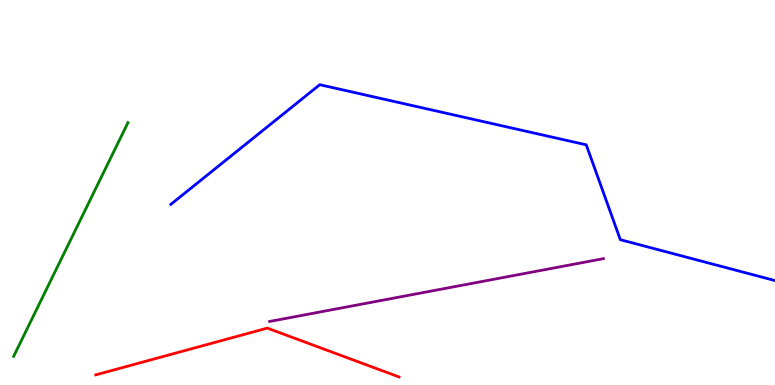[{'lines': ['blue', 'red'], 'intersections': []}, {'lines': ['green', 'red'], 'intersections': []}, {'lines': ['purple', 'red'], 'intersections': []}, {'lines': ['blue', 'green'], 'intersections': []}, {'lines': ['blue', 'purple'], 'intersections': []}, {'lines': ['green', 'purple'], 'intersections': []}]